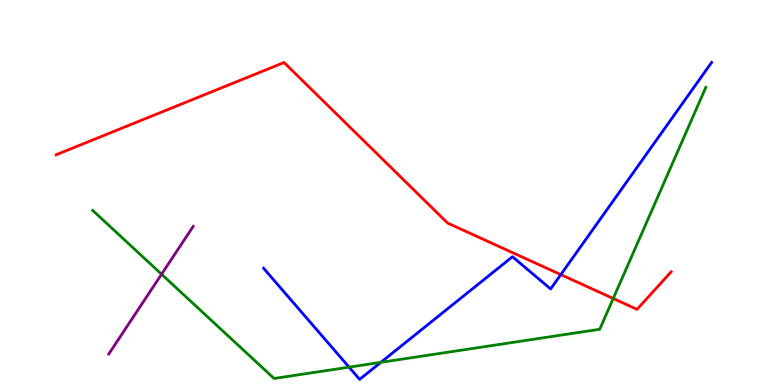[{'lines': ['blue', 'red'], 'intersections': [{'x': 7.24, 'y': 2.87}]}, {'lines': ['green', 'red'], 'intersections': [{'x': 7.91, 'y': 2.25}]}, {'lines': ['purple', 'red'], 'intersections': []}, {'lines': ['blue', 'green'], 'intersections': [{'x': 4.5, 'y': 0.464}, {'x': 4.91, 'y': 0.588}]}, {'lines': ['blue', 'purple'], 'intersections': []}, {'lines': ['green', 'purple'], 'intersections': [{'x': 2.08, 'y': 2.88}]}]